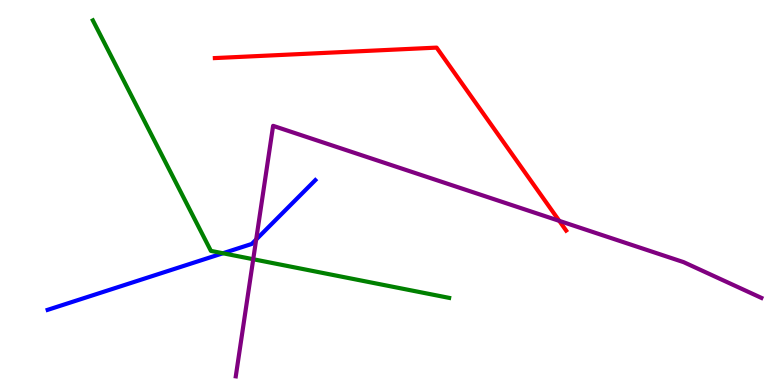[{'lines': ['blue', 'red'], 'intersections': []}, {'lines': ['green', 'red'], 'intersections': []}, {'lines': ['purple', 'red'], 'intersections': [{'x': 7.22, 'y': 4.26}]}, {'lines': ['blue', 'green'], 'intersections': [{'x': 2.88, 'y': 3.42}]}, {'lines': ['blue', 'purple'], 'intersections': [{'x': 3.31, 'y': 3.78}]}, {'lines': ['green', 'purple'], 'intersections': [{'x': 3.27, 'y': 3.27}]}]